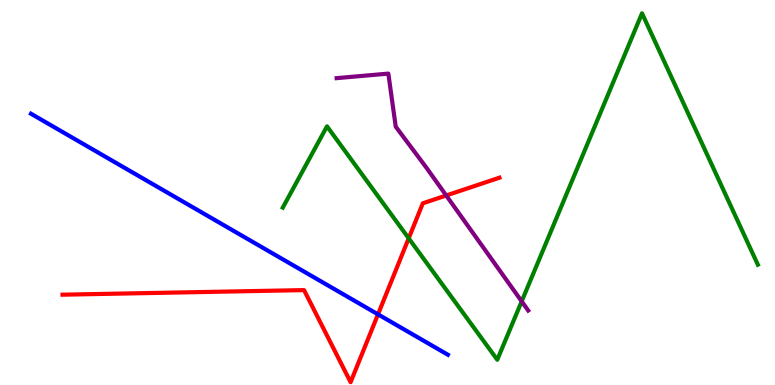[{'lines': ['blue', 'red'], 'intersections': [{'x': 4.88, 'y': 1.84}]}, {'lines': ['green', 'red'], 'intersections': [{'x': 5.27, 'y': 3.81}]}, {'lines': ['purple', 'red'], 'intersections': [{'x': 5.76, 'y': 4.92}]}, {'lines': ['blue', 'green'], 'intersections': []}, {'lines': ['blue', 'purple'], 'intersections': []}, {'lines': ['green', 'purple'], 'intersections': [{'x': 6.73, 'y': 2.17}]}]